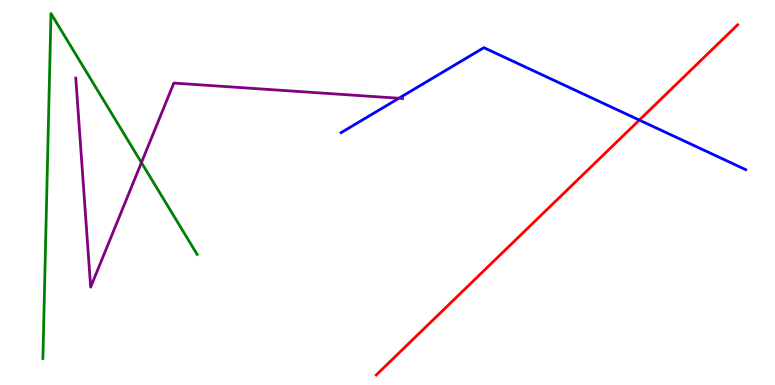[{'lines': ['blue', 'red'], 'intersections': [{'x': 8.25, 'y': 6.88}]}, {'lines': ['green', 'red'], 'intersections': []}, {'lines': ['purple', 'red'], 'intersections': []}, {'lines': ['blue', 'green'], 'intersections': []}, {'lines': ['blue', 'purple'], 'intersections': [{'x': 5.15, 'y': 7.45}]}, {'lines': ['green', 'purple'], 'intersections': [{'x': 1.82, 'y': 5.78}]}]